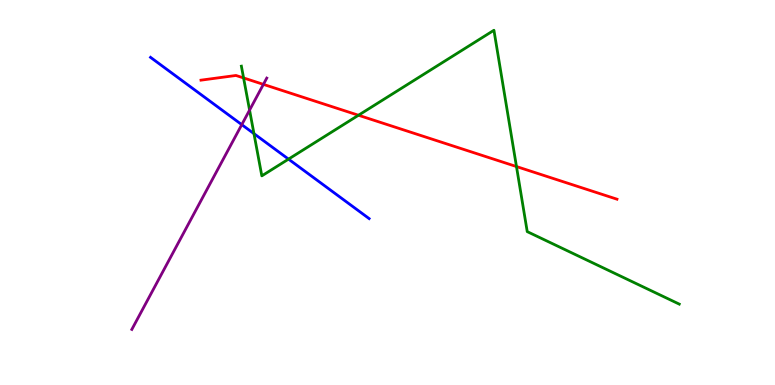[{'lines': ['blue', 'red'], 'intersections': []}, {'lines': ['green', 'red'], 'intersections': [{'x': 3.14, 'y': 7.98}, {'x': 4.63, 'y': 7.01}, {'x': 6.66, 'y': 5.67}]}, {'lines': ['purple', 'red'], 'intersections': [{'x': 3.4, 'y': 7.81}]}, {'lines': ['blue', 'green'], 'intersections': [{'x': 3.28, 'y': 6.53}, {'x': 3.72, 'y': 5.87}]}, {'lines': ['blue', 'purple'], 'intersections': [{'x': 3.12, 'y': 6.76}]}, {'lines': ['green', 'purple'], 'intersections': [{'x': 3.22, 'y': 7.14}]}]